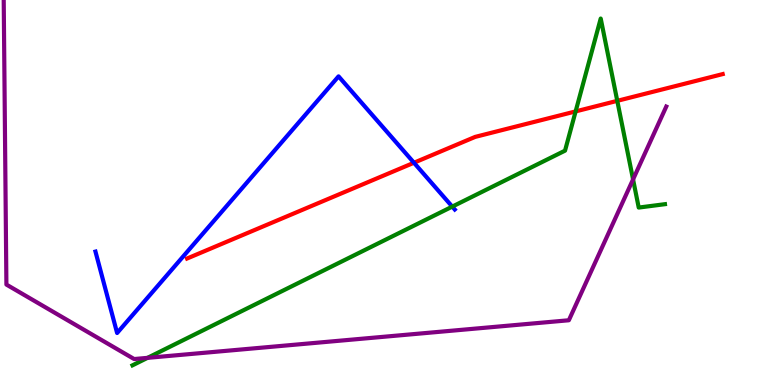[{'lines': ['blue', 'red'], 'intersections': [{'x': 5.34, 'y': 5.77}]}, {'lines': ['green', 'red'], 'intersections': [{'x': 7.43, 'y': 7.11}, {'x': 7.96, 'y': 7.38}]}, {'lines': ['purple', 'red'], 'intersections': []}, {'lines': ['blue', 'green'], 'intersections': [{'x': 5.84, 'y': 4.63}]}, {'lines': ['blue', 'purple'], 'intersections': []}, {'lines': ['green', 'purple'], 'intersections': [{'x': 1.9, 'y': 0.705}, {'x': 8.17, 'y': 5.34}]}]